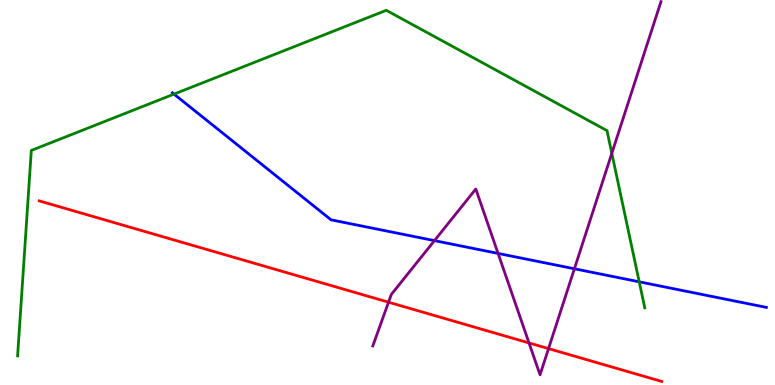[{'lines': ['blue', 'red'], 'intersections': []}, {'lines': ['green', 'red'], 'intersections': []}, {'lines': ['purple', 'red'], 'intersections': [{'x': 5.01, 'y': 2.15}, {'x': 6.83, 'y': 1.09}, {'x': 7.08, 'y': 0.945}]}, {'lines': ['blue', 'green'], 'intersections': [{'x': 2.25, 'y': 7.56}, {'x': 8.25, 'y': 2.68}]}, {'lines': ['blue', 'purple'], 'intersections': [{'x': 5.61, 'y': 3.75}, {'x': 6.43, 'y': 3.42}, {'x': 7.41, 'y': 3.02}]}, {'lines': ['green', 'purple'], 'intersections': [{'x': 7.89, 'y': 6.02}]}]